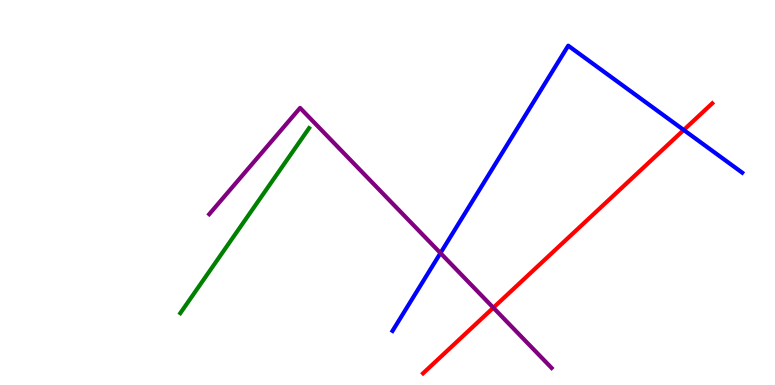[{'lines': ['blue', 'red'], 'intersections': [{'x': 8.82, 'y': 6.62}]}, {'lines': ['green', 'red'], 'intersections': []}, {'lines': ['purple', 'red'], 'intersections': [{'x': 6.37, 'y': 2.01}]}, {'lines': ['blue', 'green'], 'intersections': []}, {'lines': ['blue', 'purple'], 'intersections': [{'x': 5.68, 'y': 3.43}]}, {'lines': ['green', 'purple'], 'intersections': []}]